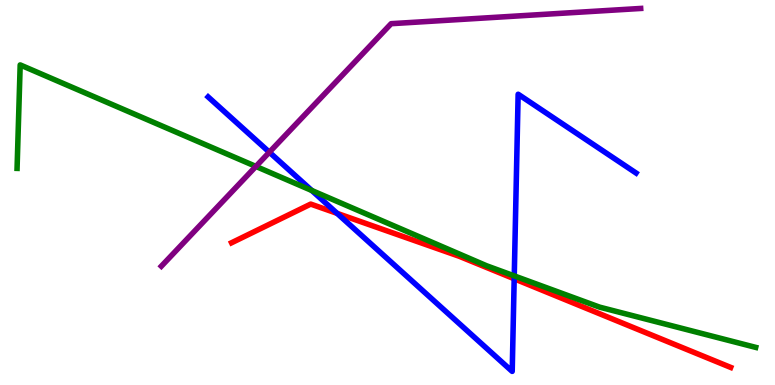[{'lines': ['blue', 'red'], 'intersections': [{'x': 4.35, 'y': 4.46}, {'x': 6.63, 'y': 2.76}]}, {'lines': ['green', 'red'], 'intersections': []}, {'lines': ['purple', 'red'], 'intersections': []}, {'lines': ['blue', 'green'], 'intersections': [{'x': 4.02, 'y': 5.05}, {'x': 6.64, 'y': 2.83}]}, {'lines': ['blue', 'purple'], 'intersections': [{'x': 3.48, 'y': 6.05}]}, {'lines': ['green', 'purple'], 'intersections': [{'x': 3.3, 'y': 5.68}]}]